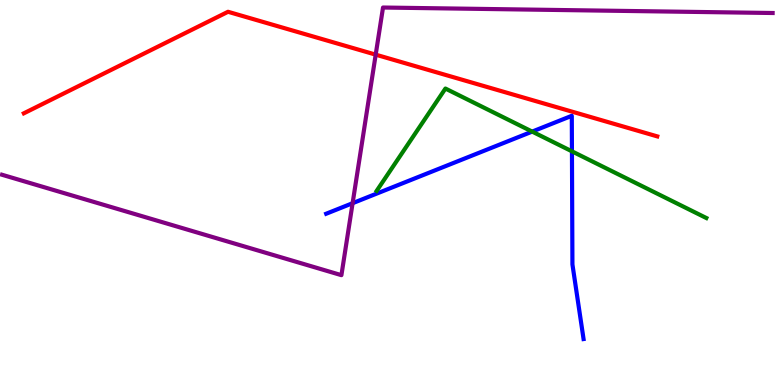[{'lines': ['blue', 'red'], 'intersections': []}, {'lines': ['green', 'red'], 'intersections': []}, {'lines': ['purple', 'red'], 'intersections': [{'x': 4.85, 'y': 8.58}]}, {'lines': ['blue', 'green'], 'intersections': [{'x': 6.87, 'y': 6.58}, {'x': 7.38, 'y': 6.07}]}, {'lines': ['blue', 'purple'], 'intersections': [{'x': 4.55, 'y': 4.72}]}, {'lines': ['green', 'purple'], 'intersections': []}]